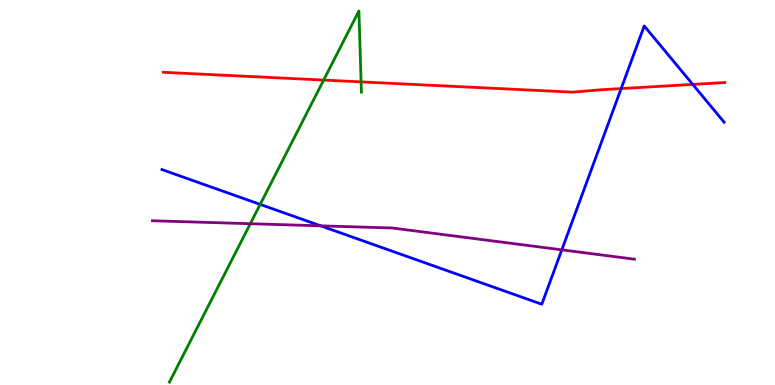[{'lines': ['blue', 'red'], 'intersections': [{'x': 8.02, 'y': 7.7}, {'x': 8.94, 'y': 7.81}]}, {'lines': ['green', 'red'], 'intersections': [{'x': 4.18, 'y': 7.92}, {'x': 4.66, 'y': 7.87}]}, {'lines': ['purple', 'red'], 'intersections': []}, {'lines': ['blue', 'green'], 'intersections': [{'x': 3.36, 'y': 4.69}]}, {'lines': ['blue', 'purple'], 'intersections': [{'x': 4.14, 'y': 4.13}, {'x': 7.25, 'y': 3.51}]}, {'lines': ['green', 'purple'], 'intersections': [{'x': 3.23, 'y': 4.19}]}]